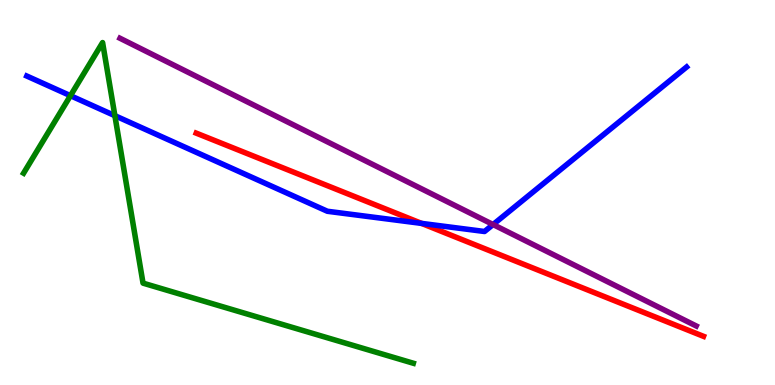[{'lines': ['blue', 'red'], 'intersections': [{'x': 5.44, 'y': 4.2}]}, {'lines': ['green', 'red'], 'intersections': []}, {'lines': ['purple', 'red'], 'intersections': []}, {'lines': ['blue', 'green'], 'intersections': [{'x': 0.909, 'y': 7.51}, {'x': 1.48, 'y': 7.0}]}, {'lines': ['blue', 'purple'], 'intersections': [{'x': 6.36, 'y': 4.17}]}, {'lines': ['green', 'purple'], 'intersections': []}]